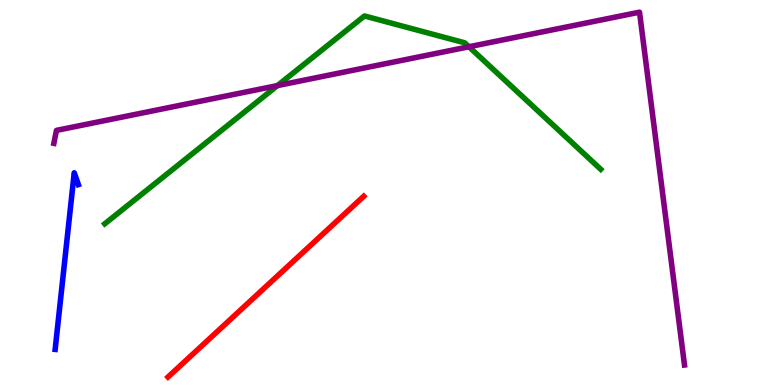[{'lines': ['blue', 'red'], 'intersections': []}, {'lines': ['green', 'red'], 'intersections': []}, {'lines': ['purple', 'red'], 'intersections': []}, {'lines': ['blue', 'green'], 'intersections': []}, {'lines': ['blue', 'purple'], 'intersections': []}, {'lines': ['green', 'purple'], 'intersections': [{'x': 3.58, 'y': 7.78}, {'x': 6.05, 'y': 8.79}]}]